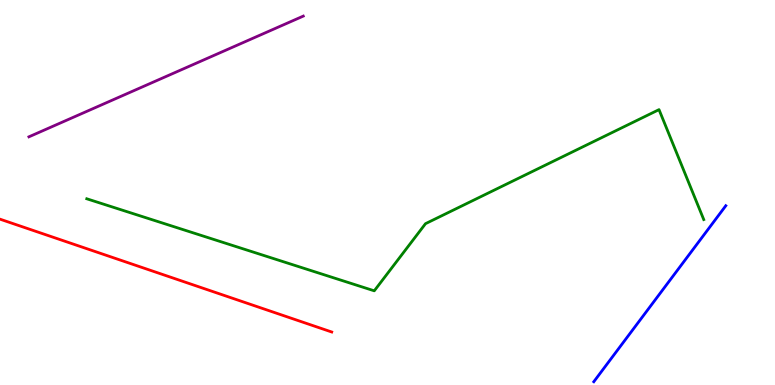[{'lines': ['blue', 'red'], 'intersections': []}, {'lines': ['green', 'red'], 'intersections': []}, {'lines': ['purple', 'red'], 'intersections': []}, {'lines': ['blue', 'green'], 'intersections': []}, {'lines': ['blue', 'purple'], 'intersections': []}, {'lines': ['green', 'purple'], 'intersections': []}]